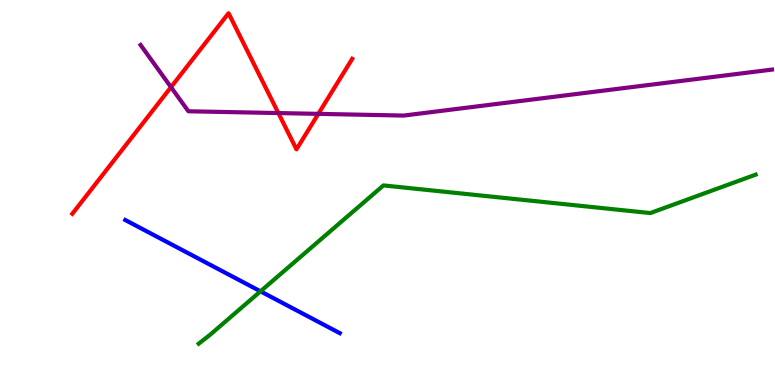[{'lines': ['blue', 'red'], 'intersections': []}, {'lines': ['green', 'red'], 'intersections': []}, {'lines': ['purple', 'red'], 'intersections': [{'x': 2.21, 'y': 7.74}, {'x': 3.59, 'y': 7.06}, {'x': 4.11, 'y': 7.04}]}, {'lines': ['blue', 'green'], 'intersections': [{'x': 3.36, 'y': 2.43}]}, {'lines': ['blue', 'purple'], 'intersections': []}, {'lines': ['green', 'purple'], 'intersections': []}]